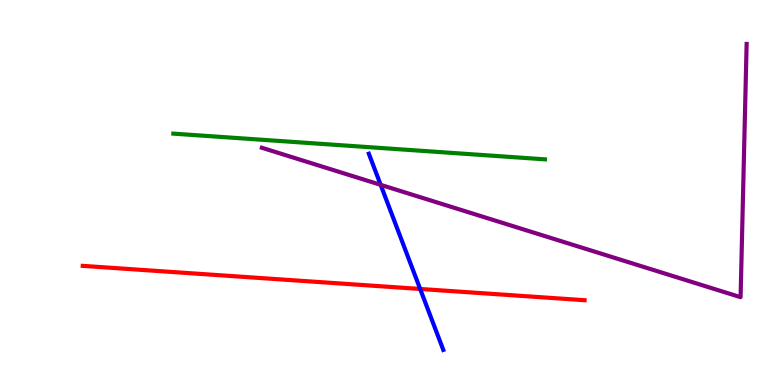[{'lines': ['blue', 'red'], 'intersections': [{'x': 5.42, 'y': 2.49}]}, {'lines': ['green', 'red'], 'intersections': []}, {'lines': ['purple', 'red'], 'intersections': []}, {'lines': ['blue', 'green'], 'intersections': []}, {'lines': ['blue', 'purple'], 'intersections': [{'x': 4.91, 'y': 5.2}]}, {'lines': ['green', 'purple'], 'intersections': []}]